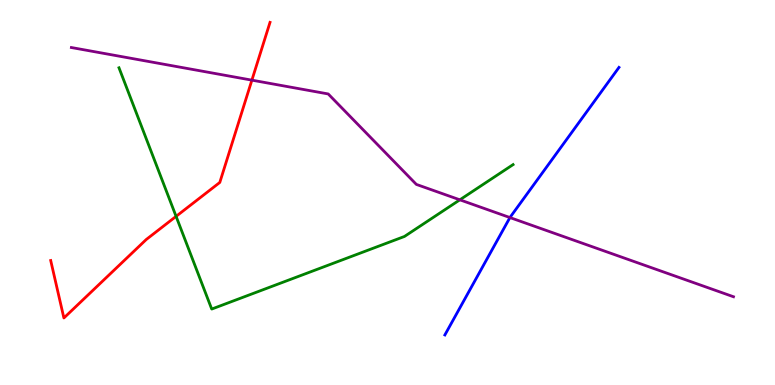[{'lines': ['blue', 'red'], 'intersections': []}, {'lines': ['green', 'red'], 'intersections': [{'x': 2.27, 'y': 4.38}]}, {'lines': ['purple', 'red'], 'intersections': [{'x': 3.25, 'y': 7.92}]}, {'lines': ['blue', 'green'], 'intersections': []}, {'lines': ['blue', 'purple'], 'intersections': [{'x': 6.58, 'y': 4.35}]}, {'lines': ['green', 'purple'], 'intersections': [{'x': 5.93, 'y': 4.81}]}]